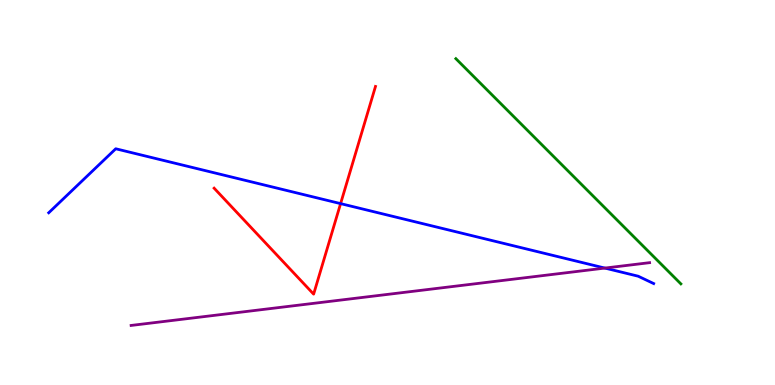[{'lines': ['blue', 'red'], 'intersections': [{'x': 4.39, 'y': 4.71}]}, {'lines': ['green', 'red'], 'intersections': []}, {'lines': ['purple', 'red'], 'intersections': []}, {'lines': ['blue', 'green'], 'intersections': []}, {'lines': ['blue', 'purple'], 'intersections': [{'x': 7.8, 'y': 3.04}]}, {'lines': ['green', 'purple'], 'intersections': []}]